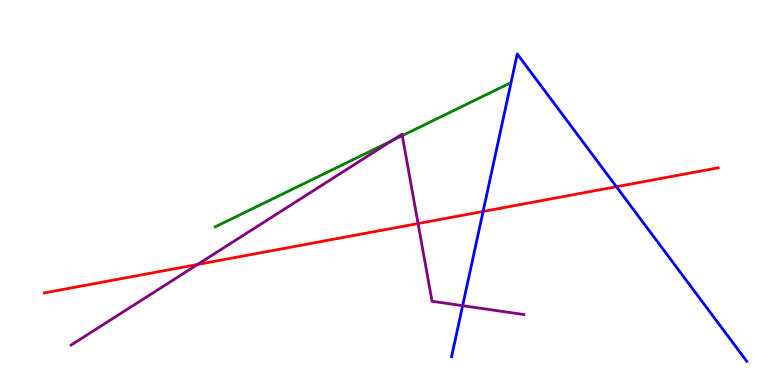[{'lines': ['blue', 'red'], 'intersections': [{'x': 6.23, 'y': 4.51}, {'x': 7.95, 'y': 5.15}]}, {'lines': ['green', 'red'], 'intersections': []}, {'lines': ['purple', 'red'], 'intersections': [{'x': 2.55, 'y': 3.13}, {'x': 5.39, 'y': 4.19}]}, {'lines': ['blue', 'green'], 'intersections': []}, {'lines': ['blue', 'purple'], 'intersections': [{'x': 5.97, 'y': 2.06}]}, {'lines': ['green', 'purple'], 'intersections': [{'x': 5.05, 'y': 6.34}, {'x': 5.19, 'y': 6.48}]}]